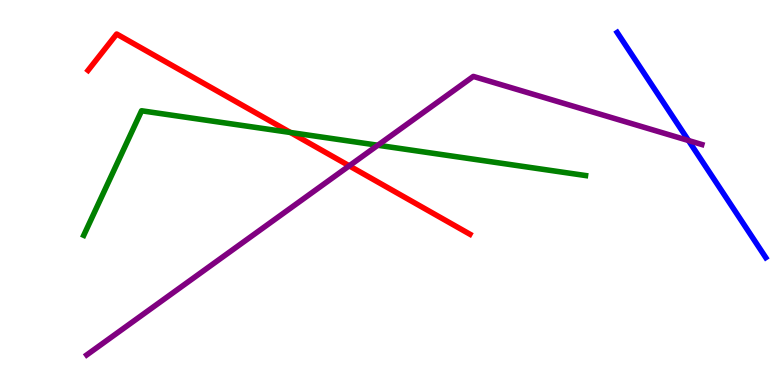[{'lines': ['blue', 'red'], 'intersections': []}, {'lines': ['green', 'red'], 'intersections': [{'x': 3.75, 'y': 6.56}]}, {'lines': ['purple', 'red'], 'intersections': [{'x': 4.51, 'y': 5.69}]}, {'lines': ['blue', 'green'], 'intersections': []}, {'lines': ['blue', 'purple'], 'intersections': [{'x': 8.88, 'y': 6.35}]}, {'lines': ['green', 'purple'], 'intersections': [{'x': 4.88, 'y': 6.23}]}]